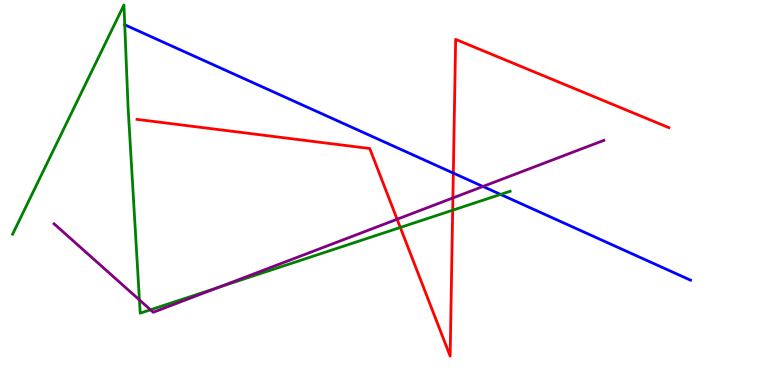[{'lines': ['blue', 'red'], 'intersections': [{'x': 5.85, 'y': 5.5}]}, {'lines': ['green', 'red'], 'intersections': [{'x': 5.17, 'y': 4.09}, {'x': 5.84, 'y': 4.54}]}, {'lines': ['purple', 'red'], 'intersections': [{'x': 5.12, 'y': 4.31}, {'x': 5.84, 'y': 4.86}]}, {'lines': ['blue', 'green'], 'intersections': [{'x': 1.61, 'y': 9.36}, {'x': 6.46, 'y': 4.95}]}, {'lines': ['blue', 'purple'], 'intersections': [{'x': 6.23, 'y': 5.16}]}, {'lines': ['green', 'purple'], 'intersections': [{'x': 1.8, 'y': 2.21}, {'x': 1.94, 'y': 1.95}, {'x': 2.82, 'y': 2.54}]}]